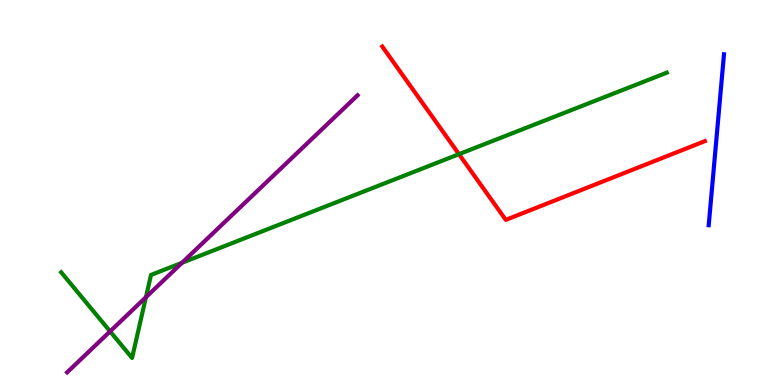[{'lines': ['blue', 'red'], 'intersections': []}, {'lines': ['green', 'red'], 'intersections': [{'x': 5.92, 'y': 6.0}]}, {'lines': ['purple', 'red'], 'intersections': []}, {'lines': ['blue', 'green'], 'intersections': []}, {'lines': ['blue', 'purple'], 'intersections': []}, {'lines': ['green', 'purple'], 'intersections': [{'x': 1.42, 'y': 1.39}, {'x': 1.88, 'y': 2.28}, {'x': 2.35, 'y': 3.17}]}]